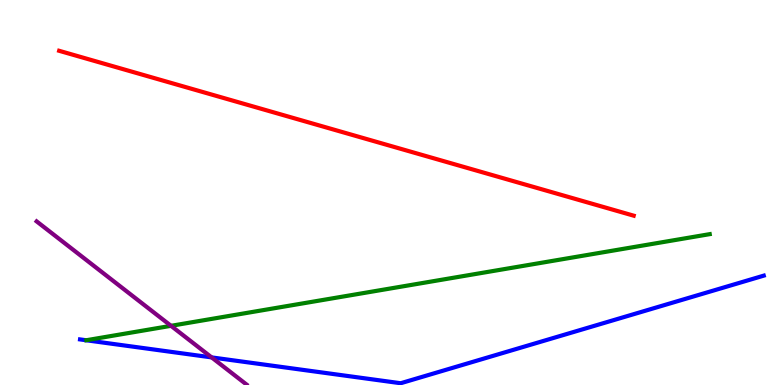[{'lines': ['blue', 'red'], 'intersections': []}, {'lines': ['green', 'red'], 'intersections': []}, {'lines': ['purple', 'red'], 'intersections': []}, {'lines': ['blue', 'green'], 'intersections': []}, {'lines': ['blue', 'purple'], 'intersections': [{'x': 2.73, 'y': 0.717}]}, {'lines': ['green', 'purple'], 'intersections': [{'x': 2.21, 'y': 1.54}]}]